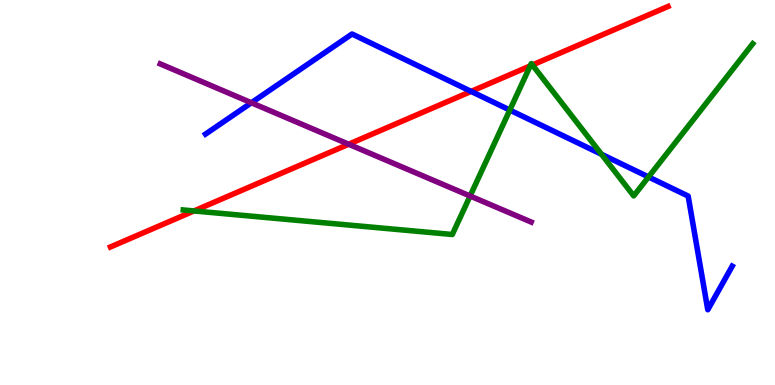[{'lines': ['blue', 'red'], 'intersections': [{'x': 6.08, 'y': 7.63}]}, {'lines': ['green', 'red'], 'intersections': [{'x': 2.5, 'y': 4.52}, {'x': 6.84, 'y': 8.29}, {'x': 6.87, 'y': 8.31}]}, {'lines': ['purple', 'red'], 'intersections': [{'x': 4.5, 'y': 6.25}]}, {'lines': ['blue', 'green'], 'intersections': [{'x': 6.58, 'y': 7.14}, {'x': 7.76, 'y': 5.99}, {'x': 8.37, 'y': 5.4}]}, {'lines': ['blue', 'purple'], 'intersections': [{'x': 3.24, 'y': 7.33}]}, {'lines': ['green', 'purple'], 'intersections': [{'x': 6.07, 'y': 4.91}]}]